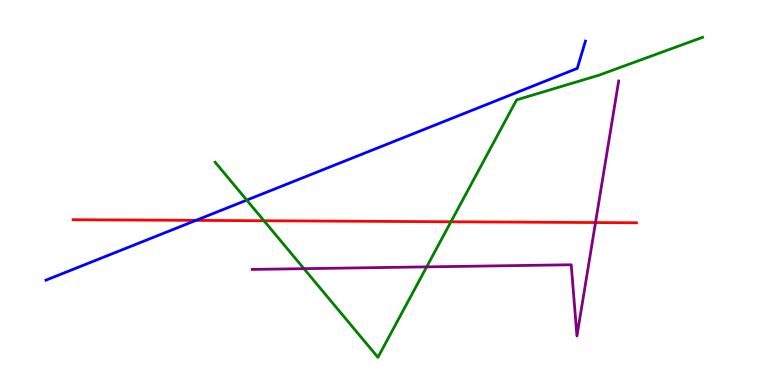[{'lines': ['blue', 'red'], 'intersections': [{'x': 2.53, 'y': 4.28}]}, {'lines': ['green', 'red'], 'intersections': [{'x': 3.41, 'y': 4.27}, {'x': 5.82, 'y': 4.24}]}, {'lines': ['purple', 'red'], 'intersections': [{'x': 7.68, 'y': 4.22}]}, {'lines': ['blue', 'green'], 'intersections': [{'x': 3.18, 'y': 4.8}]}, {'lines': ['blue', 'purple'], 'intersections': []}, {'lines': ['green', 'purple'], 'intersections': [{'x': 3.92, 'y': 3.02}, {'x': 5.51, 'y': 3.07}]}]